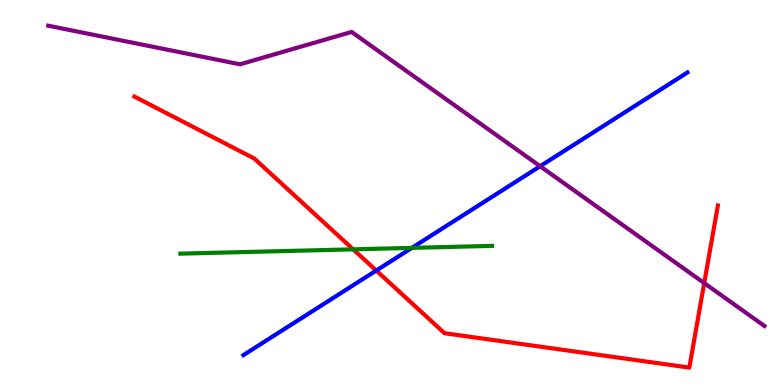[{'lines': ['blue', 'red'], 'intersections': [{'x': 4.86, 'y': 2.97}]}, {'lines': ['green', 'red'], 'intersections': [{'x': 4.56, 'y': 3.52}]}, {'lines': ['purple', 'red'], 'intersections': [{'x': 9.09, 'y': 2.65}]}, {'lines': ['blue', 'green'], 'intersections': [{'x': 5.31, 'y': 3.56}]}, {'lines': ['blue', 'purple'], 'intersections': [{'x': 6.97, 'y': 5.68}]}, {'lines': ['green', 'purple'], 'intersections': []}]